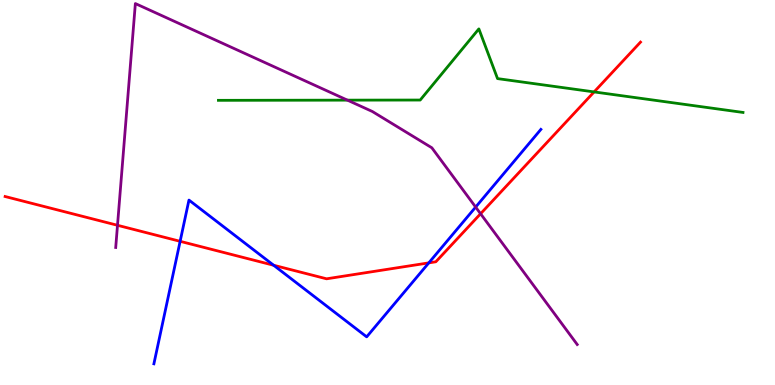[{'lines': ['blue', 'red'], 'intersections': [{'x': 2.32, 'y': 3.73}, {'x': 3.53, 'y': 3.11}, {'x': 5.53, 'y': 3.17}]}, {'lines': ['green', 'red'], 'intersections': [{'x': 7.67, 'y': 7.61}]}, {'lines': ['purple', 'red'], 'intersections': [{'x': 1.52, 'y': 4.15}, {'x': 6.2, 'y': 4.45}]}, {'lines': ['blue', 'green'], 'intersections': []}, {'lines': ['blue', 'purple'], 'intersections': [{'x': 6.14, 'y': 4.62}]}, {'lines': ['green', 'purple'], 'intersections': [{'x': 4.48, 'y': 7.4}]}]